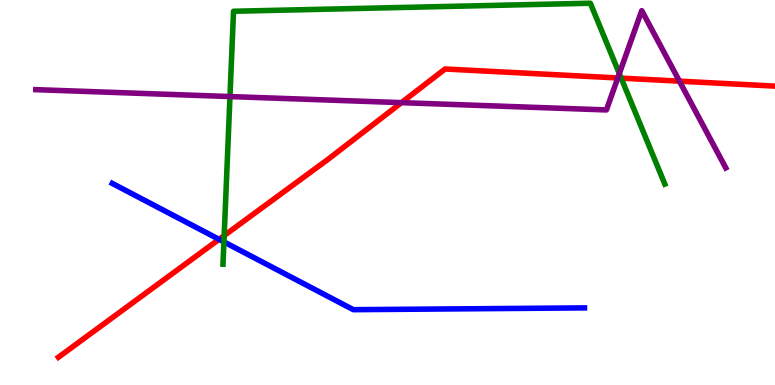[{'lines': ['blue', 'red'], 'intersections': [{'x': 2.83, 'y': 3.78}]}, {'lines': ['green', 'red'], 'intersections': [{'x': 2.89, 'y': 3.88}, {'x': 8.02, 'y': 7.97}]}, {'lines': ['purple', 'red'], 'intersections': [{'x': 5.18, 'y': 7.33}, {'x': 7.97, 'y': 7.98}, {'x': 8.77, 'y': 7.89}]}, {'lines': ['blue', 'green'], 'intersections': [{'x': 2.89, 'y': 3.72}]}, {'lines': ['blue', 'purple'], 'intersections': []}, {'lines': ['green', 'purple'], 'intersections': [{'x': 2.97, 'y': 7.49}, {'x': 7.99, 'y': 8.09}]}]